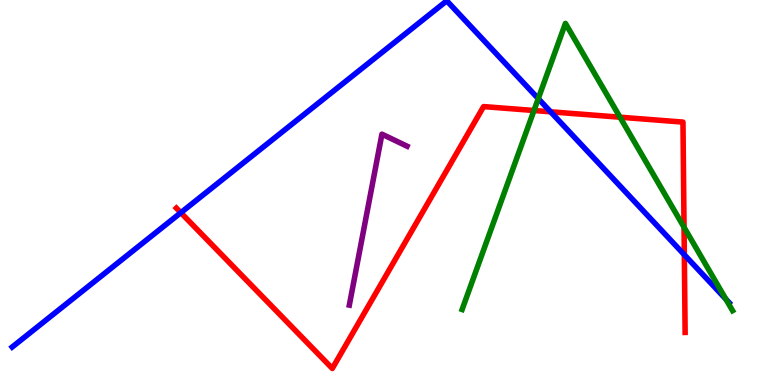[{'lines': ['blue', 'red'], 'intersections': [{'x': 2.33, 'y': 4.48}, {'x': 7.1, 'y': 7.1}, {'x': 8.83, 'y': 3.38}]}, {'lines': ['green', 'red'], 'intersections': [{'x': 6.89, 'y': 7.13}, {'x': 8.0, 'y': 6.96}, {'x': 8.83, 'y': 4.1}]}, {'lines': ['purple', 'red'], 'intersections': []}, {'lines': ['blue', 'green'], 'intersections': [{'x': 6.95, 'y': 7.44}, {'x': 9.37, 'y': 2.23}]}, {'lines': ['blue', 'purple'], 'intersections': []}, {'lines': ['green', 'purple'], 'intersections': []}]